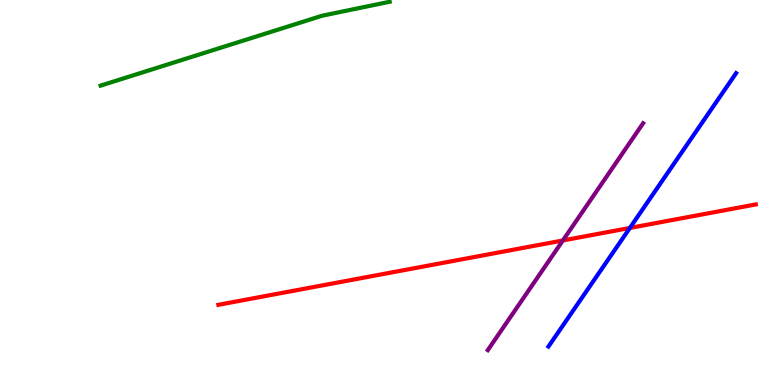[{'lines': ['blue', 'red'], 'intersections': [{'x': 8.13, 'y': 4.08}]}, {'lines': ['green', 'red'], 'intersections': []}, {'lines': ['purple', 'red'], 'intersections': [{'x': 7.26, 'y': 3.75}]}, {'lines': ['blue', 'green'], 'intersections': []}, {'lines': ['blue', 'purple'], 'intersections': []}, {'lines': ['green', 'purple'], 'intersections': []}]